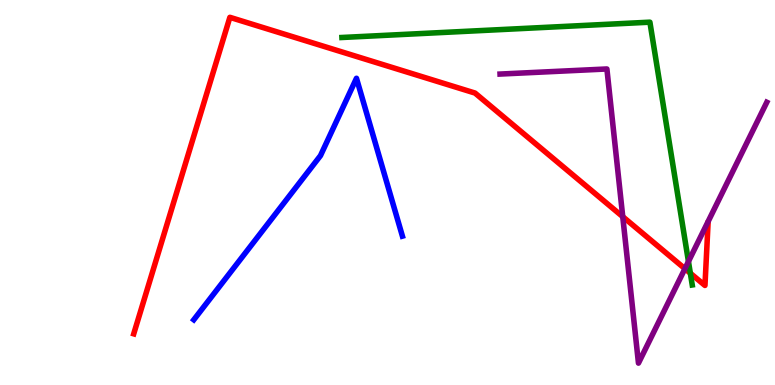[{'lines': ['blue', 'red'], 'intersections': []}, {'lines': ['green', 'red'], 'intersections': [{'x': 8.91, 'y': 2.9}]}, {'lines': ['purple', 'red'], 'intersections': [{'x': 8.04, 'y': 4.37}, {'x': 8.84, 'y': 3.02}]}, {'lines': ['blue', 'green'], 'intersections': []}, {'lines': ['blue', 'purple'], 'intersections': []}, {'lines': ['green', 'purple'], 'intersections': [{'x': 8.88, 'y': 3.21}]}]